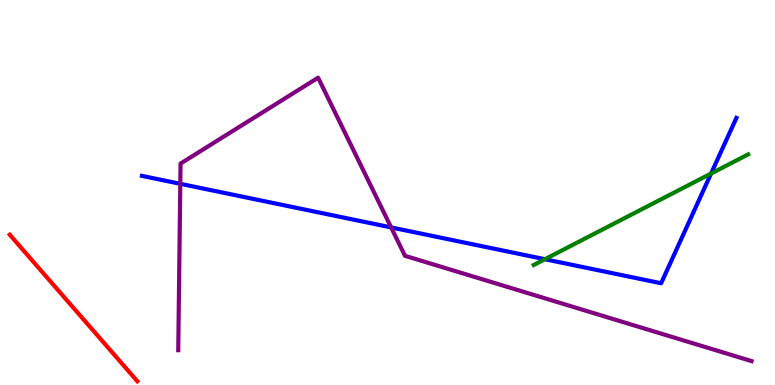[{'lines': ['blue', 'red'], 'intersections': []}, {'lines': ['green', 'red'], 'intersections': []}, {'lines': ['purple', 'red'], 'intersections': []}, {'lines': ['blue', 'green'], 'intersections': [{'x': 7.03, 'y': 3.27}, {'x': 9.18, 'y': 5.49}]}, {'lines': ['blue', 'purple'], 'intersections': [{'x': 2.33, 'y': 5.23}, {'x': 5.05, 'y': 4.09}]}, {'lines': ['green', 'purple'], 'intersections': []}]